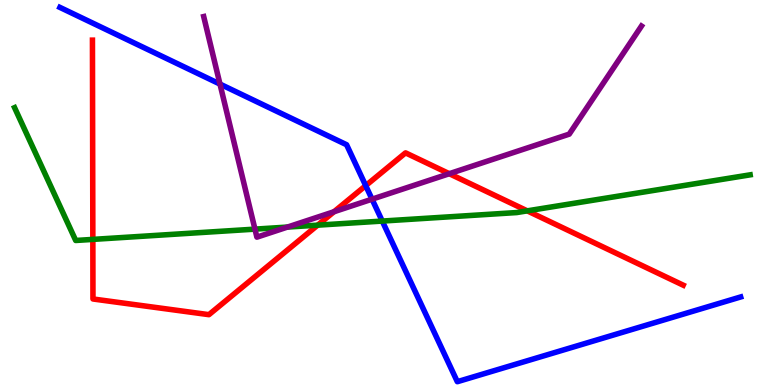[{'lines': ['blue', 'red'], 'intersections': [{'x': 4.72, 'y': 5.18}]}, {'lines': ['green', 'red'], 'intersections': [{'x': 1.2, 'y': 3.78}, {'x': 4.1, 'y': 4.15}, {'x': 6.8, 'y': 4.52}]}, {'lines': ['purple', 'red'], 'intersections': [{'x': 4.31, 'y': 4.5}, {'x': 5.8, 'y': 5.49}]}, {'lines': ['blue', 'green'], 'intersections': [{'x': 4.93, 'y': 4.26}]}, {'lines': ['blue', 'purple'], 'intersections': [{'x': 2.84, 'y': 7.82}, {'x': 4.8, 'y': 4.83}]}, {'lines': ['green', 'purple'], 'intersections': [{'x': 3.29, 'y': 4.05}, {'x': 3.71, 'y': 4.1}]}]